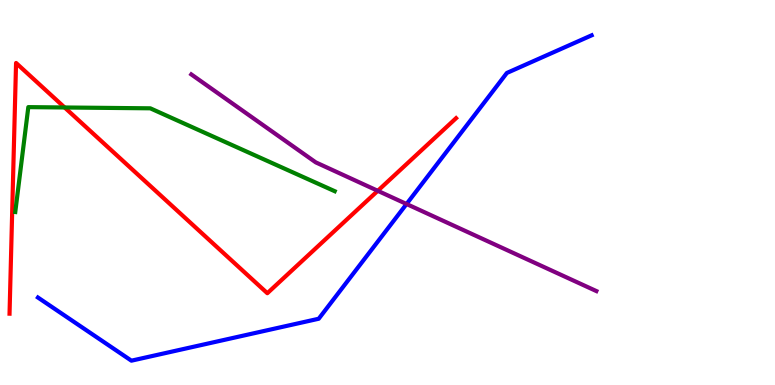[{'lines': ['blue', 'red'], 'intersections': []}, {'lines': ['green', 'red'], 'intersections': [{'x': 0.834, 'y': 7.21}]}, {'lines': ['purple', 'red'], 'intersections': [{'x': 4.87, 'y': 5.04}]}, {'lines': ['blue', 'green'], 'intersections': []}, {'lines': ['blue', 'purple'], 'intersections': [{'x': 5.25, 'y': 4.7}]}, {'lines': ['green', 'purple'], 'intersections': []}]